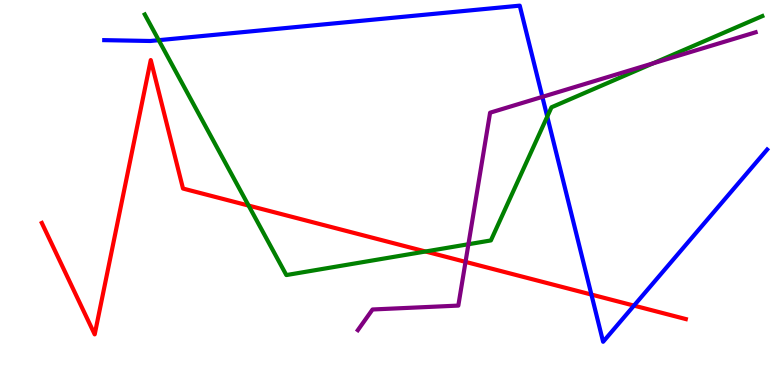[{'lines': ['blue', 'red'], 'intersections': [{'x': 7.63, 'y': 2.35}, {'x': 8.18, 'y': 2.06}]}, {'lines': ['green', 'red'], 'intersections': [{'x': 3.21, 'y': 4.66}, {'x': 5.49, 'y': 3.47}]}, {'lines': ['purple', 'red'], 'intersections': [{'x': 6.01, 'y': 3.2}]}, {'lines': ['blue', 'green'], 'intersections': [{'x': 2.05, 'y': 8.96}, {'x': 7.06, 'y': 6.97}]}, {'lines': ['blue', 'purple'], 'intersections': [{'x': 7.0, 'y': 7.48}]}, {'lines': ['green', 'purple'], 'intersections': [{'x': 6.04, 'y': 3.66}, {'x': 8.43, 'y': 8.35}]}]